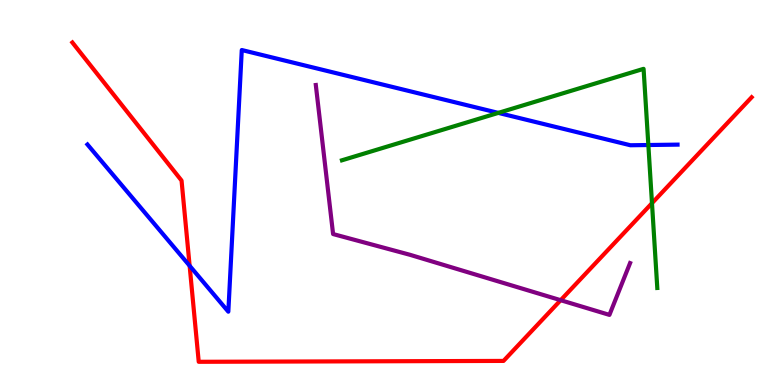[{'lines': ['blue', 'red'], 'intersections': [{'x': 2.45, 'y': 3.1}]}, {'lines': ['green', 'red'], 'intersections': [{'x': 8.41, 'y': 4.72}]}, {'lines': ['purple', 'red'], 'intersections': [{'x': 7.23, 'y': 2.2}]}, {'lines': ['blue', 'green'], 'intersections': [{'x': 6.43, 'y': 7.07}, {'x': 8.37, 'y': 6.23}]}, {'lines': ['blue', 'purple'], 'intersections': []}, {'lines': ['green', 'purple'], 'intersections': []}]